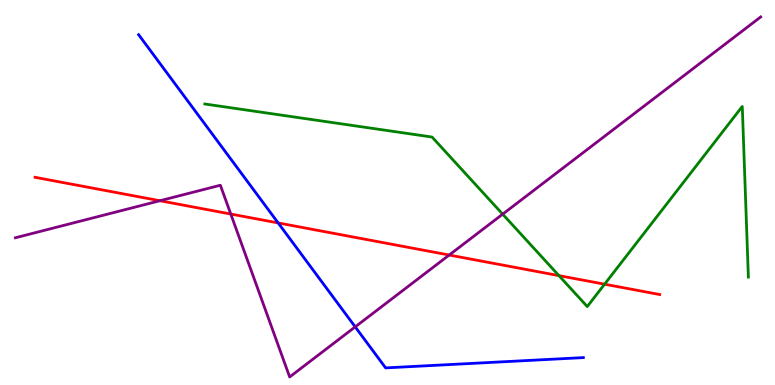[{'lines': ['blue', 'red'], 'intersections': [{'x': 3.59, 'y': 4.21}]}, {'lines': ['green', 'red'], 'intersections': [{'x': 7.21, 'y': 2.84}, {'x': 7.8, 'y': 2.62}]}, {'lines': ['purple', 'red'], 'intersections': [{'x': 2.06, 'y': 4.79}, {'x': 2.98, 'y': 4.44}, {'x': 5.8, 'y': 3.38}]}, {'lines': ['blue', 'green'], 'intersections': []}, {'lines': ['blue', 'purple'], 'intersections': [{'x': 4.58, 'y': 1.51}]}, {'lines': ['green', 'purple'], 'intersections': [{'x': 6.49, 'y': 4.44}]}]